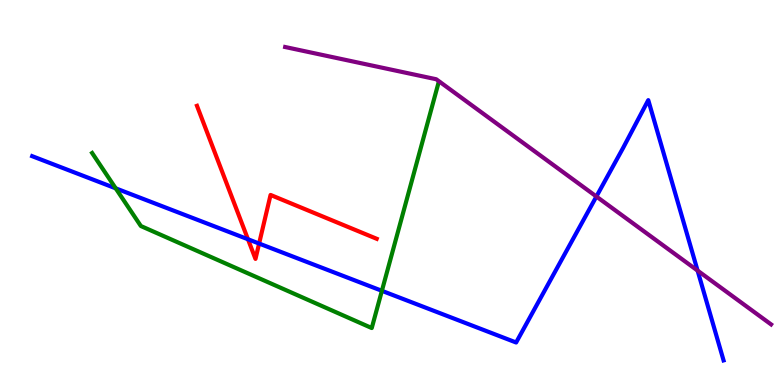[{'lines': ['blue', 'red'], 'intersections': [{'x': 3.2, 'y': 3.79}, {'x': 3.34, 'y': 3.67}]}, {'lines': ['green', 'red'], 'intersections': []}, {'lines': ['purple', 'red'], 'intersections': []}, {'lines': ['blue', 'green'], 'intersections': [{'x': 1.49, 'y': 5.11}, {'x': 4.93, 'y': 2.45}]}, {'lines': ['blue', 'purple'], 'intersections': [{'x': 7.7, 'y': 4.9}, {'x': 9.0, 'y': 2.97}]}, {'lines': ['green', 'purple'], 'intersections': []}]